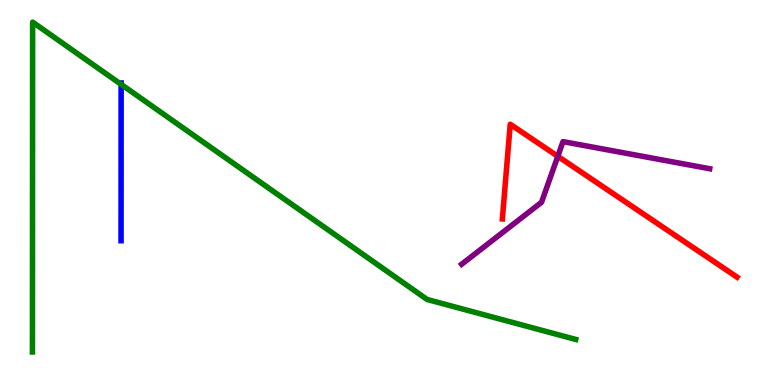[{'lines': ['blue', 'red'], 'intersections': []}, {'lines': ['green', 'red'], 'intersections': []}, {'lines': ['purple', 'red'], 'intersections': [{'x': 7.2, 'y': 5.94}]}, {'lines': ['blue', 'green'], 'intersections': [{'x': 1.56, 'y': 7.81}]}, {'lines': ['blue', 'purple'], 'intersections': []}, {'lines': ['green', 'purple'], 'intersections': []}]